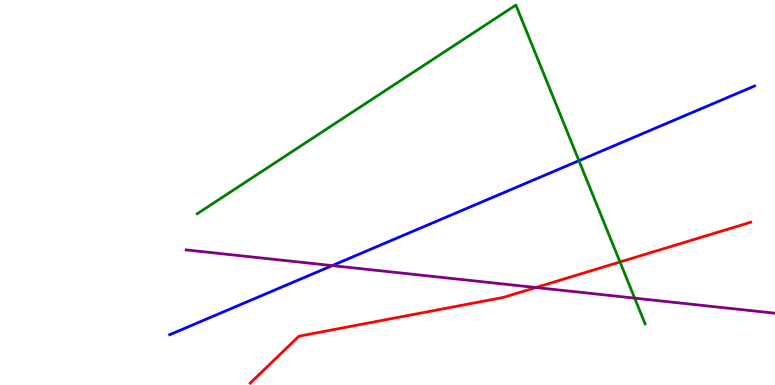[{'lines': ['blue', 'red'], 'intersections': []}, {'lines': ['green', 'red'], 'intersections': [{'x': 8.0, 'y': 3.2}]}, {'lines': ['purple', 'red'], 'intersections': [{'x': 6.91, 'y': 2.53}]}, {'lines': ['blue', 'green'], 'intersections': [{'x': 7.47, 'y': 5.83}]}, {'lines': ['blue', 'purple'], 'intersections': [{'x': 4.29, 'y': 3.1}]}, {'lines': ['green', 'purple'], 'intersections': [{'x': 8.19, 'y': 2.26}]}]